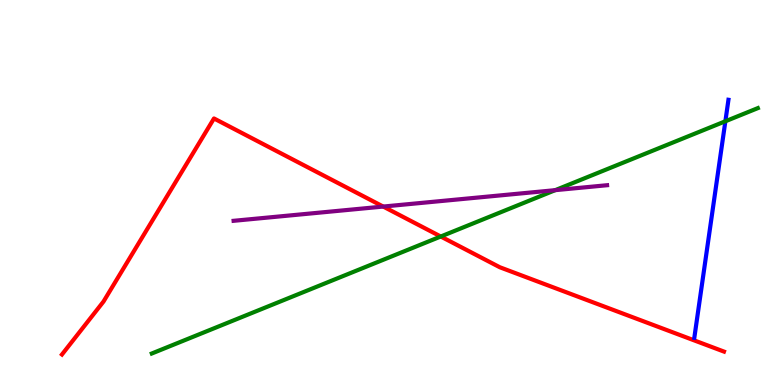[{'lines': ['blue', 'red'], 'intersections': []}, {'lines': ['green', 'red'], 'intersections': [{'x': 5.69, 'y': 3.86}]}, {'lines': ['purple', 'red'], 'intersections': [{'x': 4.94, 'y': 4.63}]}, {'lines': ['blue', 'green'], 'intersections': [{'x': 9.36, 'y': 6.85}]}, {'lines': ['blue', 'purple'], 'intersections': []}, {'lines': ['green', 'purple'], 'intersections': [{'x': 7.16, 'y': 5.06}]}]